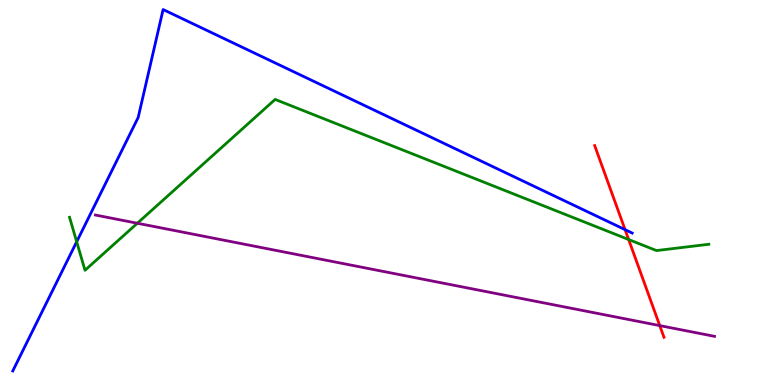[{'lines': ['blue', 'red'], 'intersections': [{'x': 8.07, 'y': 4.04}]}, {'lines': ['green', 'red'], 'intersections': [{'x': 8.11, 'y': 3.78}]}, {'lines': ['purple', 'red'], 'intersections': [{'x': 8.51, 'y': 1.54}]}, {'lines': ['blue', 'green'], 'intersections': [{'x': 0.989, 'y': 3.72}]}, {'lines': ['blue', 'purple'], 'intersections': []}, {'lines': ['green', 'purple'], 'intersections': [{'x': 1.77, 'y': 4.2}]}]